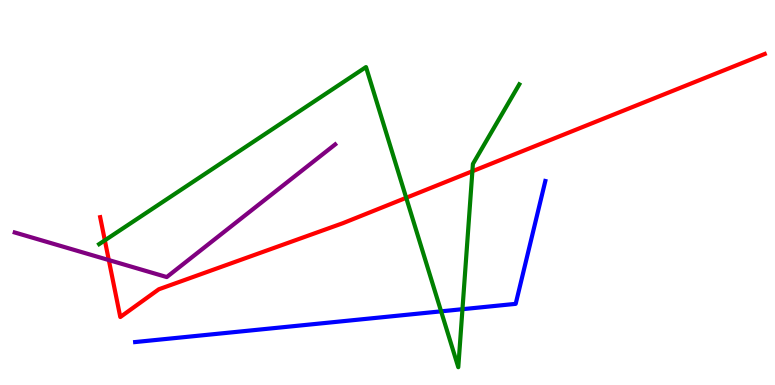[{'lines': ['blue', 'red'], 'intersections': []}, {'lines': ['green', 'red'], 'intersections': [{'x': 1.35, 'y': 3.76}, {'x': 5.24, 'y': 4.86}, {'x': 6.1, 'y': 5.55}]}, {'lines': ['purple', 'red'], 'intersections': [{'x': 1.4, 'y': 3.25}]}, {'lines': ['blue', 'green'], 'intersections': [{'x': 5.69, 'y': 1.91}, {'x': 5.97, 'y': 1.97}]}, {'lines': ['blue', 'purple'], 'intersections': []}, {'lines': ['green', 'purple'], 'intersections': []}]